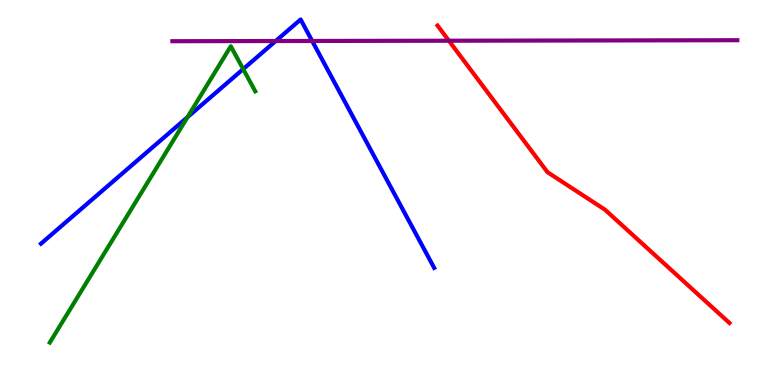[{'lines': ['blue', 'red'], 'intersections': []}, {'lines': ['green', 'red'], 'intersections': []}, {'lines': ['purple', 'red'], 'intersections': [{'x': 5.79, 'y': 8.94}]}, {'lines': ['blue', 'green'], 'intersections': [{'x': 2.42, 'y': 6.96}, {'x': 3.14, 'y': 8.21}]}, {'lines': ['blue', 'purple'], 'intersections': [{'x': 3.56, 'y': 8.93}, {'x': 4.03, 'y': 8.94}]}, {'lines': ['green', 'purple'], 'intersections': []}]